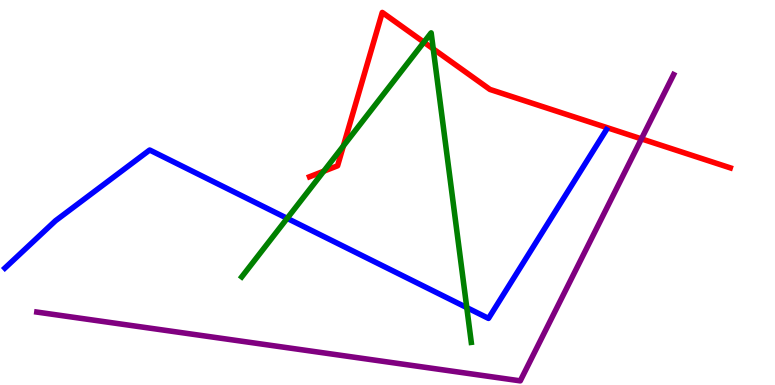[{'lines': ['blue', 'red'], 'intersections': []}, {'lines': ['green', 'red'], 'intersections': [{'x': 4.18, 'y': 5.55}, {'x': 4.43, 'y': 6.21}, {'x': 5.47, 'y': 8.9}, {'x': 5.59, 'y': 8.73}]}, {'lines': ['purple', 'red'], 'intersections': [{'x': 8.28, 'y': 6.39}]}, {'lines': ['blue', 'green'], 'intersections': [{'x': 3.71, 'y': 4.33}, {'x': 6.02, 'y': 2.01}]}, {'lines': ['blue', 'purple'], 'intersections': []}, {'lines': ['green', 'purple'], 'intersections': []}]